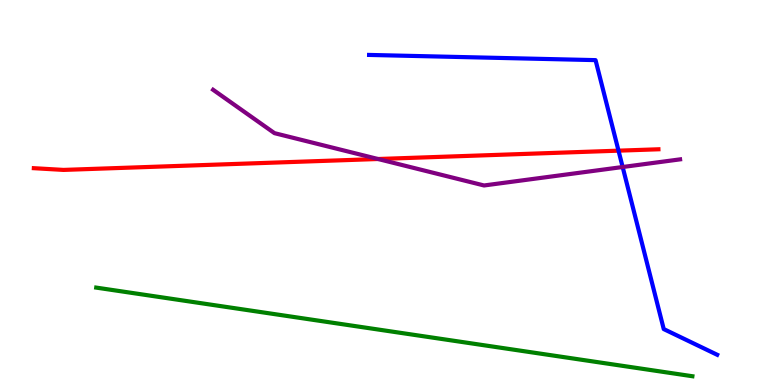[{'lines': ['blue', 'red'], 'intersections': [{'x': 7.98, 'y': 6.09}]}, {'lines': ['green', 'red'], 'intersections': []}, {'lines': ['purple', 'red'], 'intersections': [{'x': 4.88, 'y': 5.87}]}, {'lines': ['blue', 'green'], 'intersections': []}, {'lines': ['blue', 'purple'], 'intersections': [{'x': 8.03, 'y': 5.66}]}, {'lines': ['green', 'purple'], 'intersections': []}]